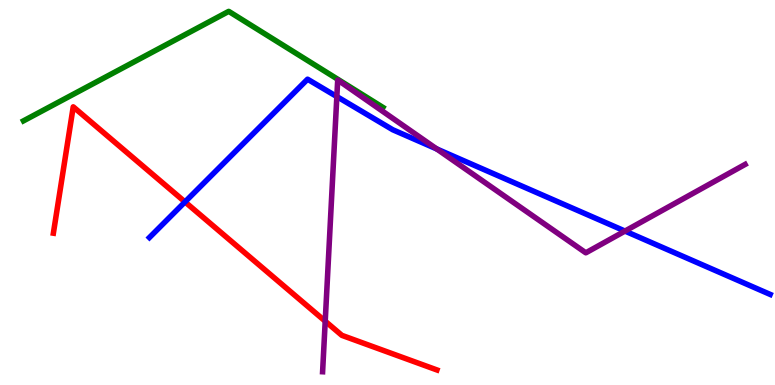[{'lines': ['blue', 'red'], 'intersections': [{'x': 2.39, 'y': 4.76}]}, {'lines': ['green', 'red'], 'intersections': []}, {'lines': ['purple', 'red'], 'intersections': [{'x': 4.2, 'y': 1.66}]}, {'lines': ['blue', 'green'], 'intersections': []}, {'lines': ['blue', 'purple'], 'intersections': [{'x': 4.35, 'y': 7.49}, {'x': 5.63, 'y': 6.13}, {'x': 8.06, 'y': 4.0}]}, {'lines': ['green', 'purple'], 'intersections': []}]